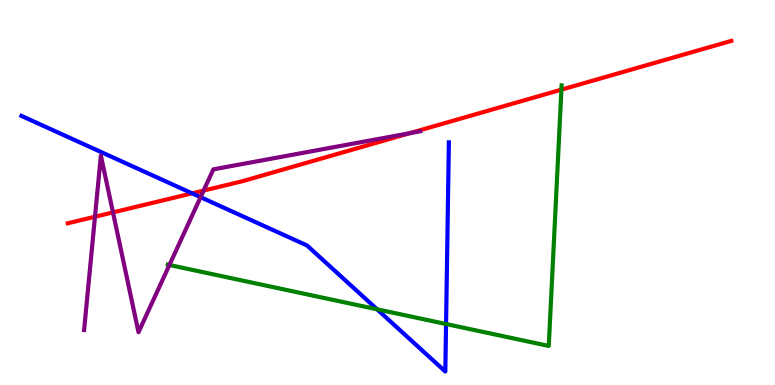[{'lines': ['blue', 'red'], 'intersections': [{'x': 2.48, 'y': 4.98}]}, {'lines': ['green', 'red'], 'intersections': [{'x': 7.24, 'y': 7.67}]}, {'lines': ['purple', 'red'], 'intersections': [{'x': 1.23, 'y': 4.37}, {'x': 1.46, 'y': 4.48}, {'x': 2.63, 'y': 5.05}, {'x': 5.28, 'y': 6.54}]}, {'lines': ['blue', 'green'], 'intersections': [{'x': 4.87, 'y': 1.97}, {'x': 5.76, 'y': 1.58}]}, {'lines': ['blue', 'purple'], 'intersections': [{'x': 2.59, 'y': 4.88}]}, {'lines': ['green', 'purple'], 'intersections': [{'x': 2.19, 'y': 3.12}]}]